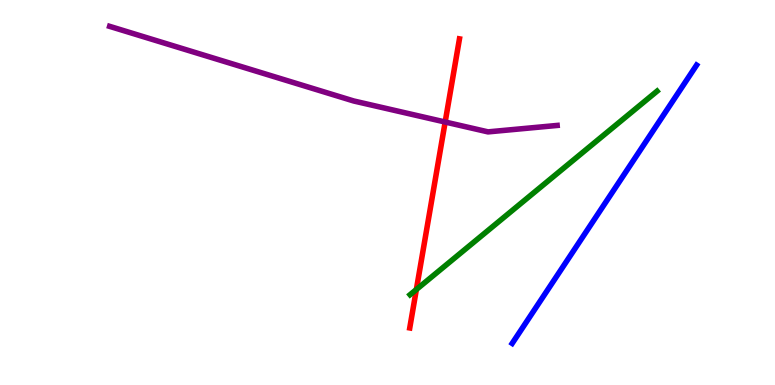[{'lines': ['blue', 'red'], 'intersections': []}, {'lines': ['green', 'red'], 'intersections': [{'x': 5.37, 'y': 2.48}]}, {'lines': ['purple', 'red'], 'intersections': [{'x': 5.74, 'y': 6.83}]}, {'lines': ['blue', 'green'], 'intersections': []}, {'lines': ['blue', 'purple'], 'intersections': []}, {'lines': ['green', 'purple'], 'intersections': []}]